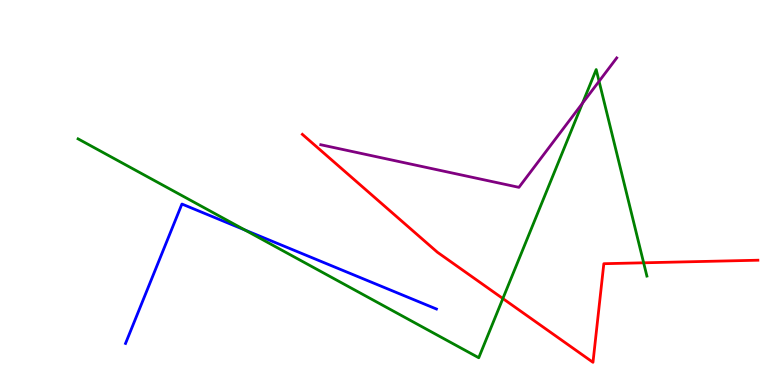[{'lines': ['blue', 'red'], 'intersections': []}, {'lines': ['green', 'red'], 'intersections': [{'x': 6.49, 'y': 2.25}, {'x': 8.31, 'y': 3.17}]}, {'lines': ['purple', 'red'], 'intersections': []}, {'lines': ['blue', 'green'], 'intersections': [{'x': 3.16, 'y': 4.03}]}, {'lines': ['blue', 'purple'], 'intersections': []}, {'lines': ['green', 'purple'], 'intersections': [{'x': 7.52, 'y': 7.32}, {'x': 7.73, 'y': 7.89}]}]